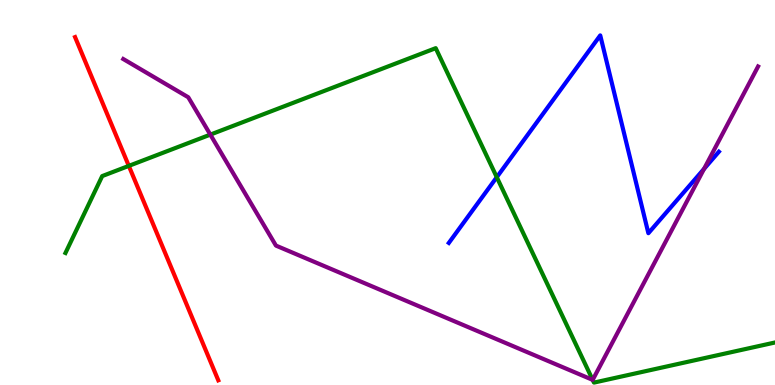[{'lines': ['blue', 'red'], 'intersections': []}, {'lines': ['green', 'red'], 'intersections': [{'x': 1.66, 'y': 5.69}]}, {'lines': ['purple', 'red'], 'intersections': []}, {'lines': ['blue', 'green'], 'intersections': [{'x': 6.41, 'y': 5.4}]}, {'lines': ['blue', 'purple'], 'intersections': [{'x': 9.08, 'y': 5.61}]}, {'lines': ['green', 'purple'], 'intersections': [{'x': 2.71, 'y': 6.5}, {'x': 7.65, 'y': 0.133}]}]